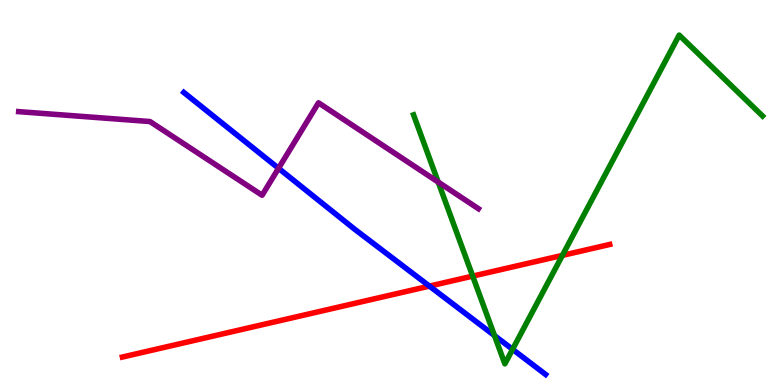[{'lines': ['blue', 'red'], 'intersections': [{'x': 5.54, 'y': 2.57}]}, {'lines': ['green', 'red'], 'intersections': [{'x': 6.1, 'y': 2.83}, {'x': 7.26, 'y': 3.37}]}, {'lines': ['purple', 'red'], 'intersections': []}, {'lines': ['blue', 'green'], 'intersections': [{'x': 6.38, 'y': 1.28}, {'x': 6.61, 'y': 0.926}]}, {'lines': ['blue', 'purple'], 'intersections': [{'x': 3.59, 'y': 5.63}]}, {'lines': ['green', 'purple'], 'intersections': [{'x': 5.65, 'y': 5.27}]}]